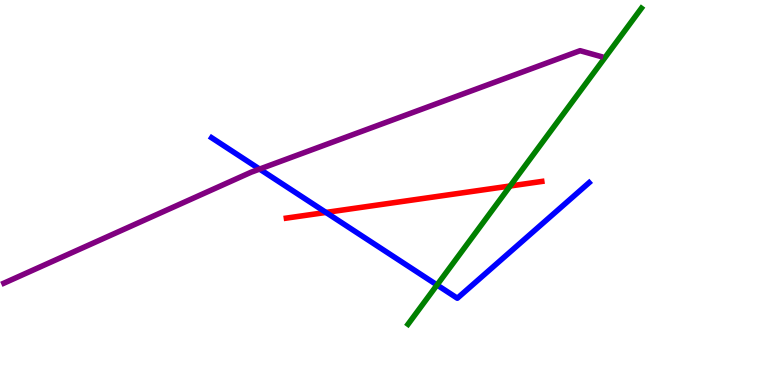[{'lines': ['blue', 'red'], 'intersections': [{'x': 4.21, 'y': 4.48}]}, {'lines': ['green', 'red'], 'intersections': [{'x': 6.58, 'y': 5.17}]}, {'lines': ['purple', 'red'], 'intersections': []}, {'lines': ['blue', 'green'], 'intersections': [{'x': 5.64, 'y': 2.6}]}, {'lines': ['blue', 'purple'], 'intersections': [{'x': 3.35, 'y': 5.61}]}, {'lines': ['green', 'purple'], 'intersections': []}]